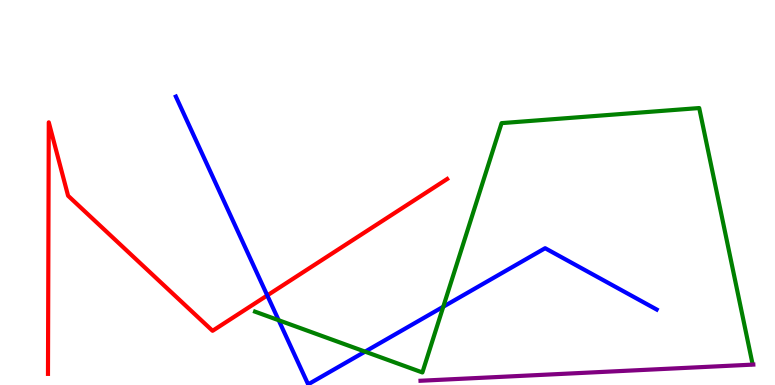[{'lines': ['blue', 'red'], 'intersections': [{'x': 3.45, 'y': 2.33}]}, {'lines': ['green', 'red'], 'intersections': []}, {'lines': ['purple', 'red'], 'intersections': []}, {'lines': ['blue', 'green'], 'intersections': [{'x': 3.6, 'y': 1.68}, {'x': 4.71, 'y': 0.867}, {'x': 5.72, 'y': 2.03}]}, {'lines': ['blue', 'purple'], 'intersections': []}, {'lines': ['green', 'purple'], 'intersections': []}]